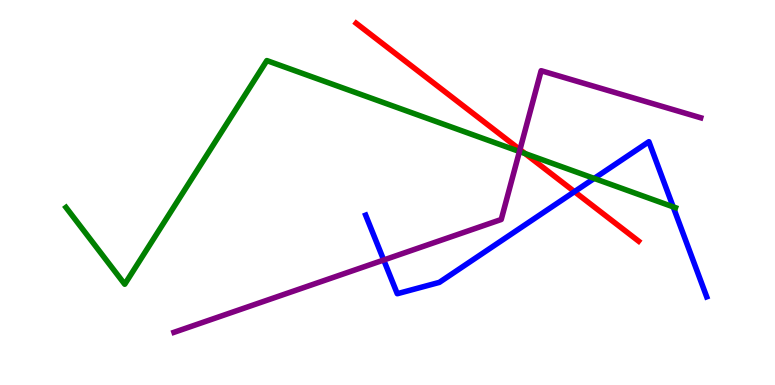[{'lines': ['blue', 'red'], 'intersections': [{'x': 7.41, 'y': 5.02}]}, {'lines': ['green', 'red'], 'intersections': [{'x': 6.77, 'y': 6.01}]}, {'lines': ['purple', 'red'], 'intersections': [{'x': 6.71, 'y': 6.11}]}, {'lines': ['blue', 'green'], 'intersections': [{'x': 7.67, 'y': 5.37}, {'x': 8.69, 'y': 4.63}]}, {'lines': ['blue', 'purple'], 'intersections': [{'x': 4.95, 'y': 3.25}]}, {'lines': ['green', 'purple'], 'intersections': [{'x': 6.7, 'y': 6.06}]}]